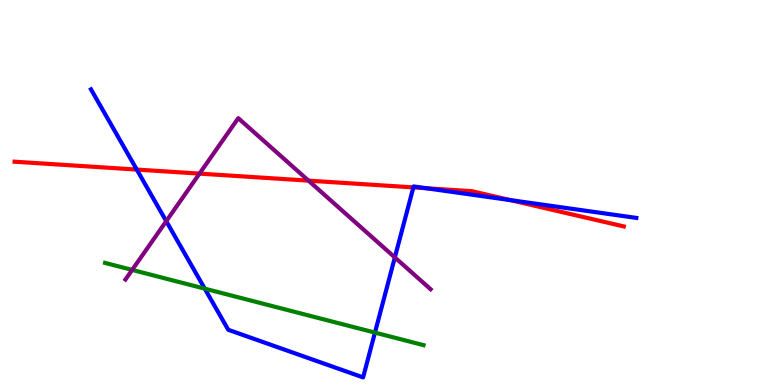[{'lines': ['blue', 'red'], 'intersections': [{'x': 1.77, 'y': 5.6}, {'x': 5.33, 'y': 5.13}, {'x': 5.5, 'y': 5.11}, {'x': 6.59, 'y': 4.8}]}, {'lines': ['green', 'red'], 'intersections': []}, {'lines': ['purple', 'red'], 'intersections': [{'x': 2.57, 'y': 5.49}, {'x': 3.98, 'y': 5.31}]}, {'lines': ['blue', 'green'], 'intersections': [{'x': 2.64, 'y': 2.5}, {'x': 4.84, 'y': 1.36}]}, {'lines': ['blue', 'purple'], 'intersections': [{'x': 2.15, 'y': 4.26}, {'x': 5.09, 'y': 3.31}]}, {'lines': ['green', 'purple'], 'intersections': [{'x': 1.71, 'y': 2.99}]}]